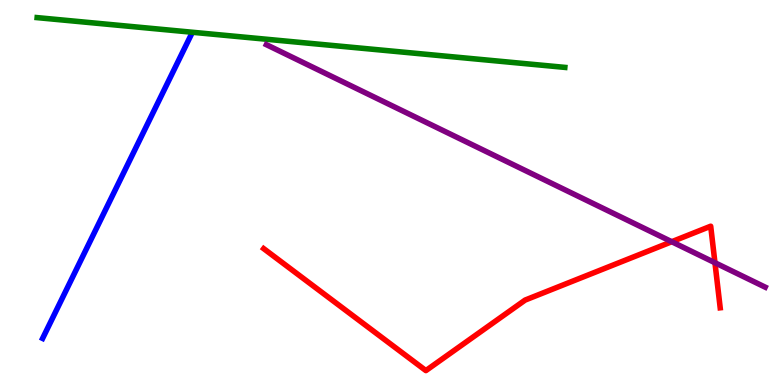[{'lines': ['blue', 'red'], 'intersections': []}, {'lines': ['green', 'red'], 'intersections': []}, {'lines': ['purple', 'red'], 'intersections': [{'x': 8.67, 'y': 3.72}, {'x': 9.23, 'y': 3.18}]}, {'lines': ['blue', 'green'], 'intersections': []}, {'lines': ['blue', 'purple'], 'intersections': []}, {'lines': ['green', 'purple'], 'intersections': []}]